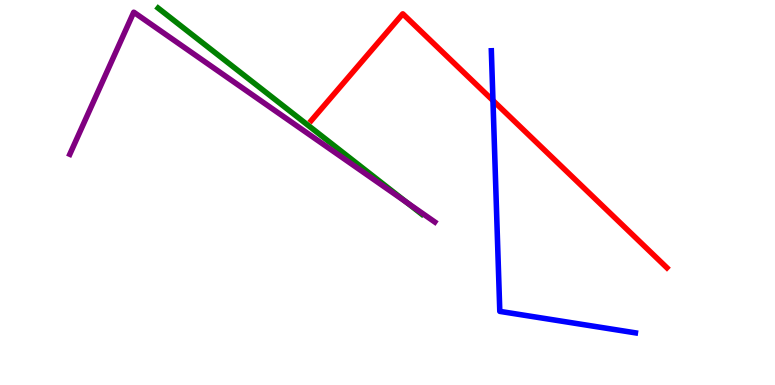[{'lines': ['blue', 'red'], 'intersections': [{'x': 6.36, 'y': 7.39}]}, {'lines': ['green', 'red'], 'intersections': []}, {'lines': ['purple', 'red'], 'intersections': []}, {'lines': ['blue', 'green'], 'intersections': []}, {'lines': ['blue', 'purple'], 'intersections': []}, {'lines': ['green', 'purple'], 'intersections': [{'x': 5.25, 'y': 4.74}]}]